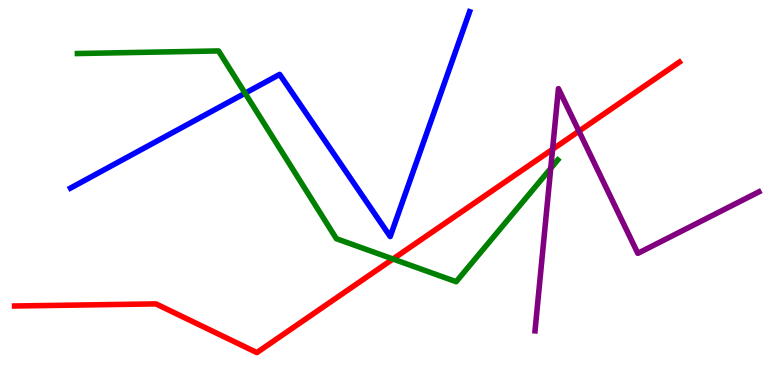[{'lines': ['blue', 'red'], 'intersections': []}, {'lines': ['green', 'red'], 'intersections': [{'x': 5.07, 'y': 3.27}]}, {'lines': ['purple', 'red'], 'intersections': [{'x': 7.13, 'y': 6.12}, {'x': 7.47, 'y': 6.59}]}, {'lines': ['blue', 'green'], 'intersections': [{'x': 3.16, 'y': 7.58}]}, {'lines': ['blue', 'purple'], 'intersections': []}, {'lines': ['green', 'purple'], 'intersections': [{'x': 7.11, 'y': 5.63}]}]